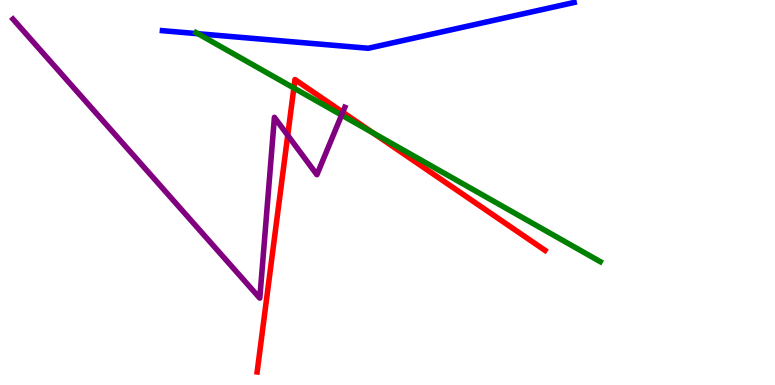[{'lines': ['blue', 'red'], 'intersections': []}, {'lines': ['green', 'red'], 'intersections': [{'x': 3.79, 'y': 7.71}, {'x': 4.81, 'y': 6.55}]}, {'lines': ['purple', 'red'], 'intersections': [{'x': 3.71, 'y': 6.49}, {'x': 4.42, 'y': 7.08}]}, {'lines': ['blue', 'green'], 'intersections': [{'x': 2.55, 'y': 9.12}]}, {'lines': ['blue', 'purple'], 'intersections': []}, {'lines': ['green', 'purple'], 'intersections': [{'x': 4.41, 'y': 7.01}]}]